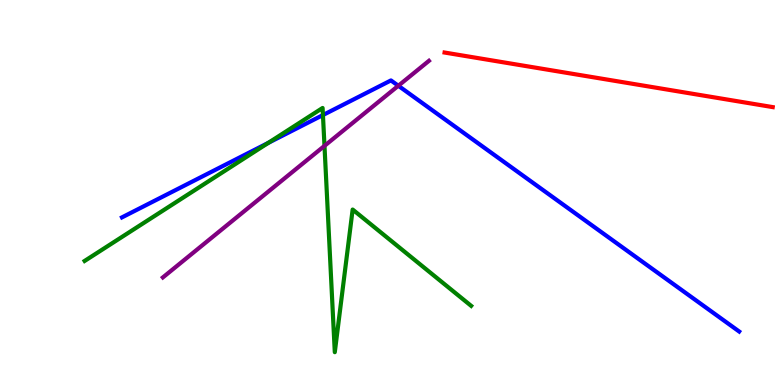[{'lines': ['blue', 'red'], 'intersections': []}, {'lines': ['green', 'red'], 'intersections': []}, {'lines': ['purple', 'red'], 'intersections': []}, {'lines': ['blue', 'green'], 'intersections': [{'x': 3.46, 'y': 6.29}, {'x': 4.17, 'y': 7.01}]}, {'lines': ['blue', 'purple'], 'intersections': [{'x': 5.14, 'y': 7.77}]}, {'lines': ['green', 'purple'], 'intersections': [{'x': 4.19, 'y': 6.21}]}]